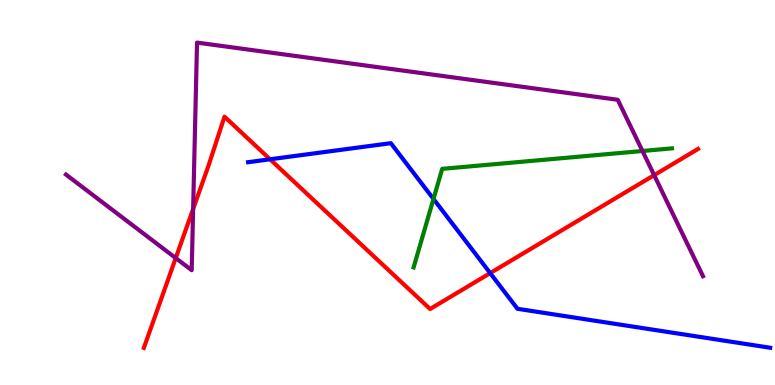[{'lines': ['blue', 'red'], 'intersections': [{'x': 3.48, 'y': 5.86}, {'x': 6.32, 'y': 2.91}]}, {'lines': ['green', 'red'], 'intersections': []}, {'lines': ['purple', 'red'], 'intersections': [{'x': 2.27, 'y': 3.3}, {'x': 2.49, 'y': 4.57}, {'x': 8.44, 'y': 5.45}]}, {'lines': ['blue', 'green'], 'intersections': [{'x': 5.59, 'y': 4.83}]}, {'lines': ['blue', 'purple'], 'intersections': []}, {'lines': ['green', 'purple'], 'intersections': [{'x': 8.29, 'y': 6.08}]}]